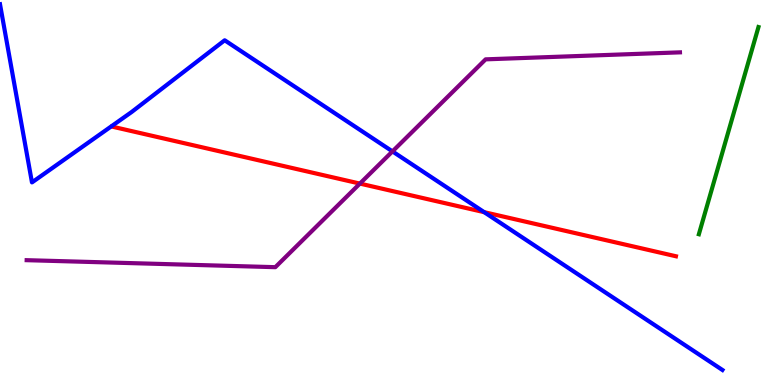[{'lines': ['blue', 'red'], 'intersections': [{'x': 6.25, 'y': 4.49}]}, {'lines': ['green', 'red'], 'intersections': []}, {'lines': ['purple', 'red'], 'intersections': [{'x': 4.64, 'y': 5.23}]}, {'lines': ['blue', 'green'], 'intersections': []}, {'lines': ['blue', 'purple'], 'intersections': [{'x': 5.06, 'y': 6.07}]}, {'lines': ['green', 'purple'], 'intersections': []}]